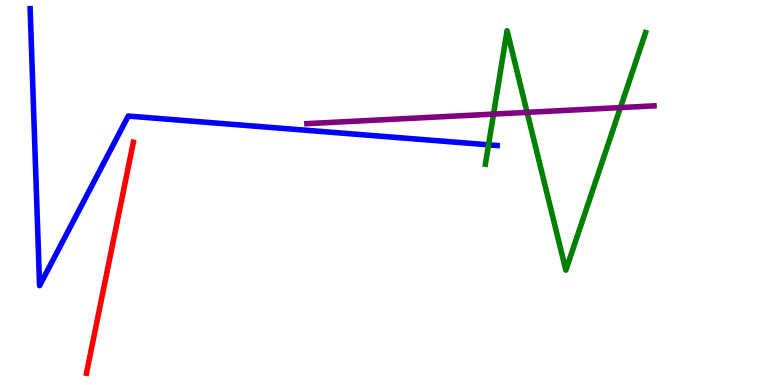[{'lines': ['blue', 'red'], 'intersections': []}, {'lines': ['green', 'red'], 'intersections': []}, {'lines': ['purple', 'red'], 'intersections': []}, {'lines': ['blue', 'green'], 'intersections': [{'x': 6.3, 'y': 6.24}]}, {'lines': ['blue', 'purple'], 'intersections': []}, {'lines': ['green', 'purple'], 'intersections': [{'x': 6.37, 'y': 7.04}, {'x': 6.8, 'y': 7.08}, {'x': 8.01, 'y': 7.21}]}]